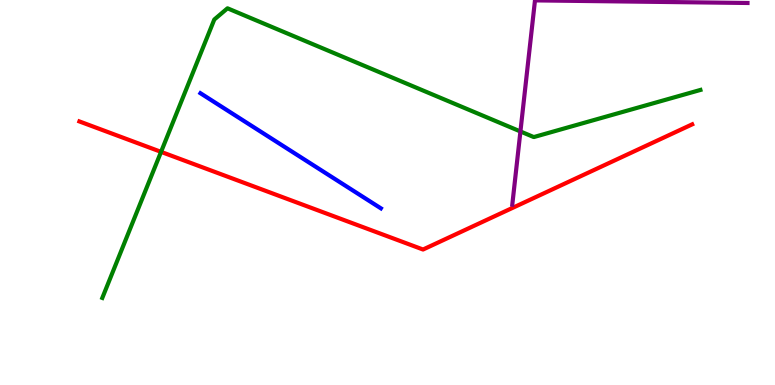[{'lines': ['blue', 'red'], 'intersections': []}, {'lines': ['green', 'red'], 'intersections': [{'x': 2.08, 'y': 6.06}]}, {'lines': ['purple', 'red'], 'intersections': []}, {'lines': ['blue', 'green'], 'intersections': []}, {'lines': ['blue', 'purple'], 'intersections': []}, {'lines': ['green', 'purple'], 'intersections': [{'x': 6.72, 'y': 6.59}]}]